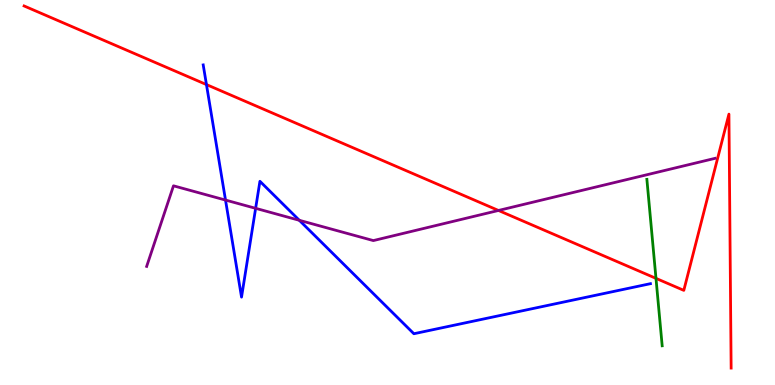[{'lines': ['blue', 'red'], 'intersections': [{'x': 2.66, 'y': 7.8}]}, {'lines': ['green', 'red'], 'intersections': [{'x': 8.46, 'y': 2.77}]}, {'lines': ['purple', 'red'], 'intersections': [{'x': 6.43, 'y': 4.53}]}, {'lines': ['blue', 'green'], 'intersections': []}, {'lines': ['blue', 'purple'], 'intersections': [{'x': 2.91, 'y': 4.8}, {'x': 3.3, 'y': 4.59}, {'x': 3.86, 'y': 4.28}]}, {'lines': ['green', 'purple'], 'intersections': []}]